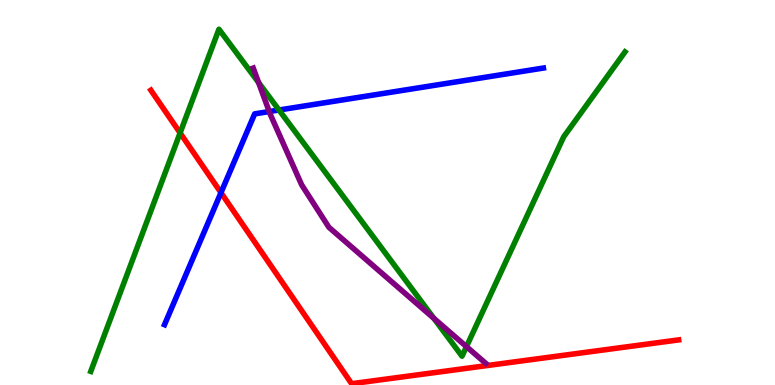[{'lines': ['blue', 'red'], 'intersections': [{'x': 2.85, 'y': 4.99}]}, {'lines': ['green', 'red'], 'intersections': [{'x': 2.32, 'y': 6.55}]}, {'lines': ['purple', 'red'], 'intersections': []}, {'lines': ['blue', 'green'], 'intersections': [{'x': 3.6, 'y': 7.14}]}, {'lines': ['blue', 'purple'], 'intersections': [{'x': 3.47, 'y': 7.1}]}, {'lines': ['green', 'purple'], 'intersections': [{'x': 3.34, 'y': 7.86}, {'x': 5.6, 'y': 1.73}, {'x': 6.02, 'y': 0.997}]}]